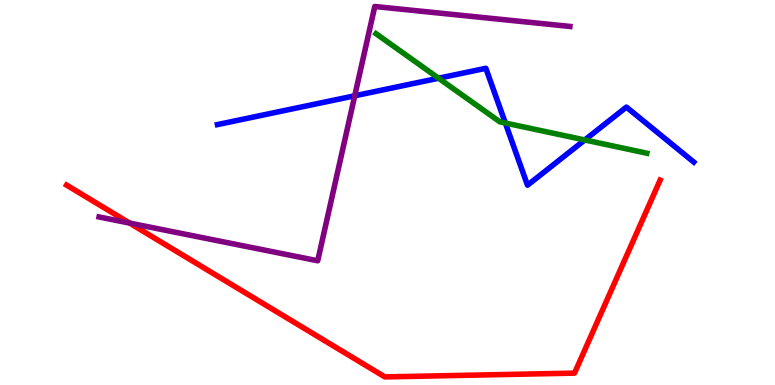[{'lines': ['blue', 'red'], 'intersections': []}, {'lines': ['green', 'red'], 'intersections': []}, {'lines': ['purple', 'red'], 'intersections': [{'x': 1.67, 'y': 4.21}]}, {'lines': ['blue', 'green'], 'intersections': [{'x': 5.66, 'y': 7.97}, {'x': 6.52, 'y': 6.8}, {'x': 7.55, 'y': 6.36}]}, {'lines': ['blue', 'purple'], 'intersections': [{'x': 4.58, 'y': 7.51}]}, {'lines': ['green', 'purple'], 'intersections': []}]